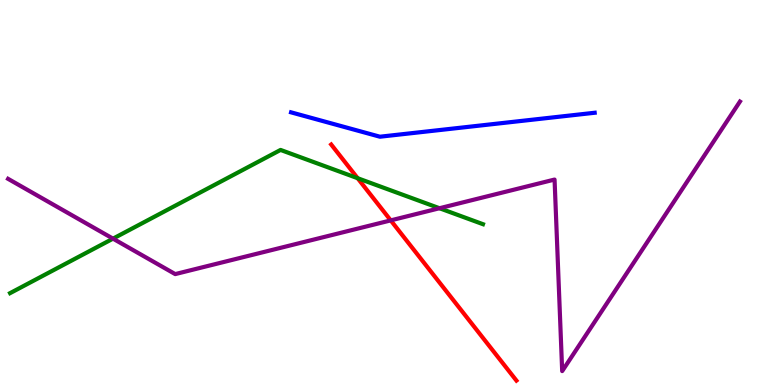[{'lines': ['blue', 'red'], 'intersections': []}, {'lines': ['green', 'red'], 'intersections': [{'x': 4.61, 'y': 5.37}]}, {'lines': ['purple', 'red'], 'intersections': [{'x': 5.04, 'y': 4.28}]}, {'lines': ['blue', 'green'], 'intersections': []}, {'lines': ['blue', 'purple'], 'intersections': []}, {'lines': ['green', 'purple'], 'intersections': [{'x': 1.46, 'y': 3.8}, {'x': 5.67, 'y': 4.59}]}]